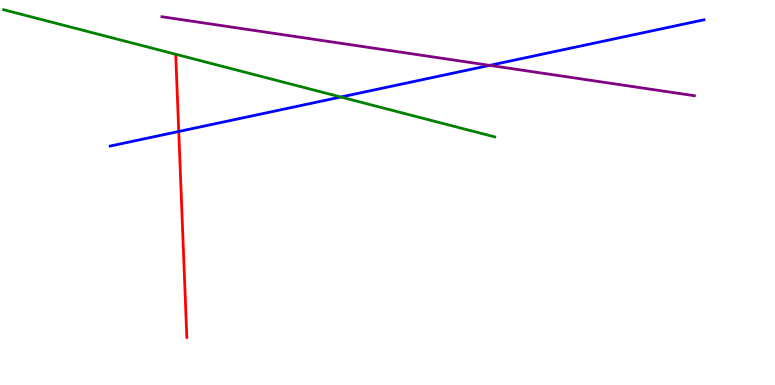[{'lines': ['blue', 'red'], 'intersections': [{'x': 2.31, 'y': 6.58}]}, {'lines': ['green', 'red'], 'intersections': []}, {'lines': ['purple', 'red'], 'intersections': []}, {'lines': ['blue', 'green'], 'intersections': [{'x': 4.4, 'y': 7.48}]}, {'lines': ['blue', 'purple'], 'intersections': [{'x': 6.32, 'y': 8.3}]}, {'lines': ['green', 'purple'], 'intersections': []}]